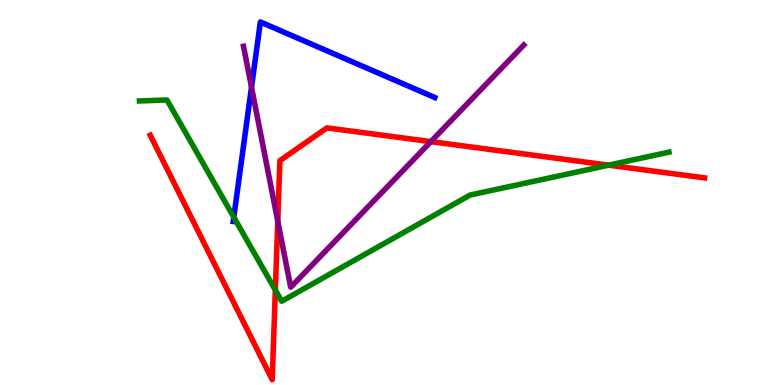[{'lines': ['blue', 'red'], 'intersections': []}, {'lines': ['green', 'red'], 'intersections': [{'x': 3.55, 'y': 2.47}, {'x': 7.85, 'y': 5.71}]}, {'lines': ['purple', 'red'], 'intersections': [{'x': 3.58, 'y': 4.25}, {'x': 5.56, 'y': 6.32}]}, {'lines': ['blue', 'green'], 'intersections': [{'x': 3.02, 'y': 4.36}]}, {'lines': ['blue', 'purple'], 'intersections': [{'x': 3.25, 'y': 7.74}]}, {'lines': ['green', 'purple'], 'intersections': []}]